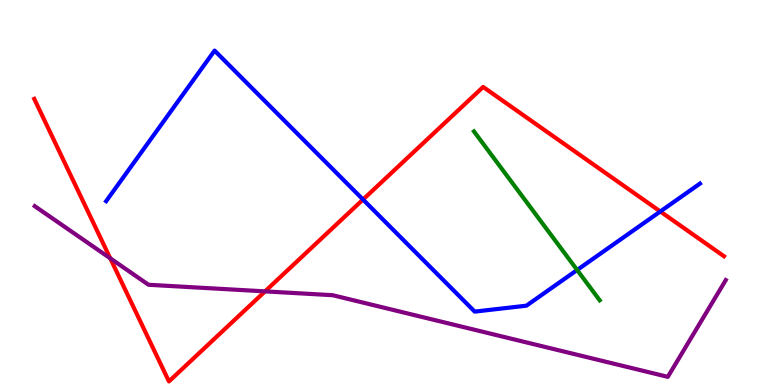[{'lines': ['blue', 'red'], 'intersections': [{'x': 4.68, 'y': 4.82}, {'x': 8.52, 'y': 4.51}]}, {'lines': ['green', 'red'], 'intersections': []}, {'lines': ['purple', 'red'], 'intersections': [{'x': 1.42, 'y': 3.29}, {'x': 3.42, 'y': 2.43}]}, {'lines': ['blue', 'green'], 'intersections': [{'x': 7.45, 'y': 2.99}]}, {'lines': ['blue', 'purple'], 'intersections': []}, {'lines': ['green', 'purple'], 'intersections': []}]